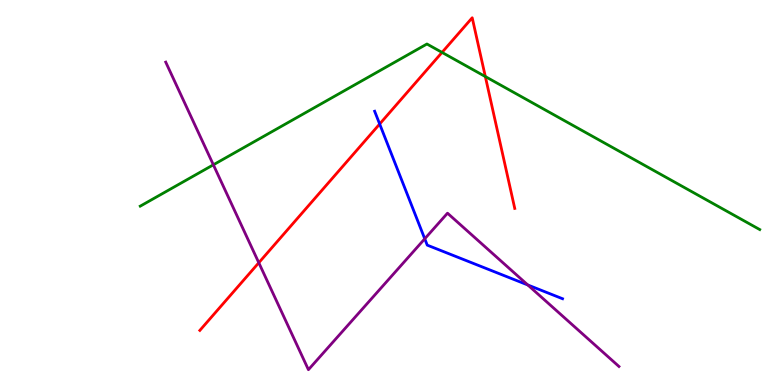[{'lines': ['blue', 'red'], 'intersections': [{'x': 4.9, 'y': 6.78}]}, {'lines': ['green', 'red'], 'intersections': [{'x': 5.7, 'y': 8.64}, {'x': 6.26, 'y': 8.01}]}, {'lines': ['purple', 'red'], 'intersections': [{'x': 3.34, 'y': 3.18}]}, {'lines': ['blue', 'green'], 'intersections': []}, {'lines': ['blue', 'purple'], 'intersections': [{'x': 5.48, 'y': 3.8}, {'x': 6.81, 'y': 2.6}]}, {'lines': ['green', 'purple'], 'intersections': [{'x': 2.75, 'y': 5.72}]}]